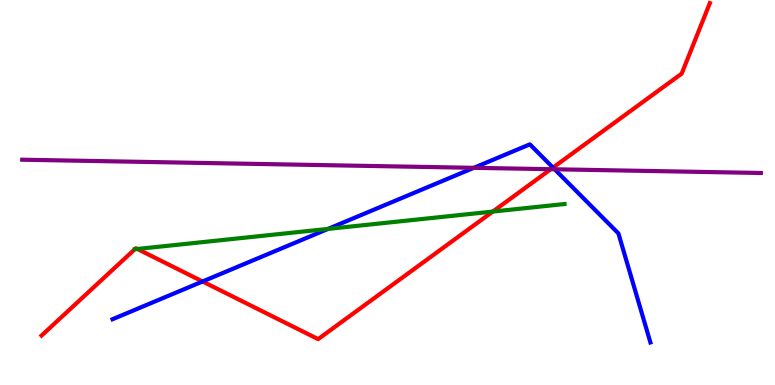[{'lines': ['blue', 'red'], 'intersections': [{'x': 2.61, 'y': 2.69}, {'x': 7.14, 'y': 5.65}]}, {'lines': ['green', 'red'], 'intersections': [{'x': 1.74, 'y': 3.53}, {'x': 1.77, 'y': 3.53}, {'x': 6.36, 'y': 4.5}]}, {'lines': ['purple', 'red'], 'intersections': [{'x': 7.11, 'y': 5.6}]}, {'lines': ['blue', 'green'], 'intersections': [{'x': 4.23, 'y': 4.05}]}, {'lines': ['blue', 'purple'], 'intersections': [{'x': 6.11, 'y': 5.64}, {'x': 7.16, 'y': 5.6}]}, {'lines': ['green', 'purple'], 'intersections': []}]